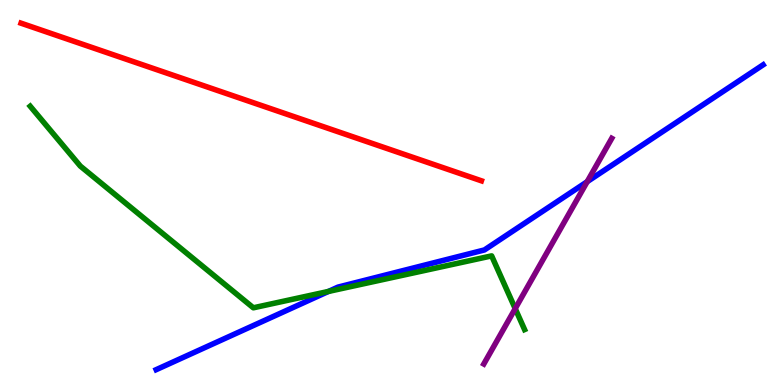[{'lines': ['blue', 'red'], 'intersections': []}, {'lines': ['green', 'red'], 'intersections': []}, {'lines': ['purple', 'red'], 'intersections': []}, {'lines': ['blue', 'green'], 'intersections': [{'x': 4.24, 'y': 2.43}]}, {'lines': ['blue', 'purple'], 'intersections': [{'x': 7.58, 'y': 5.28}]}, {'lines': ['green', 'purple'], 'intersections': [{'x': 6.65, 'y': 1.98}]}]